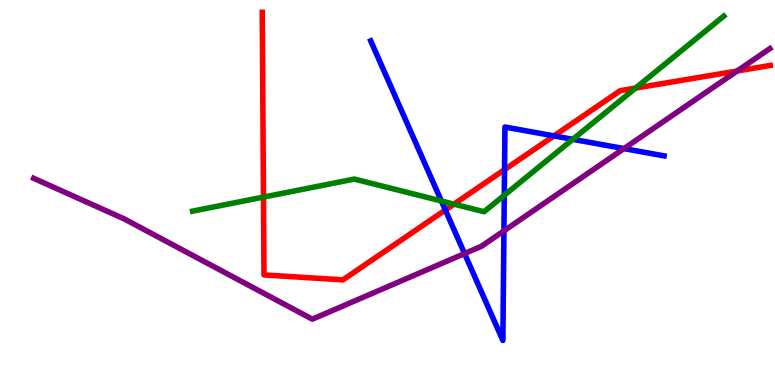[{'lines': ['blue', 'red'], 'intersections': [{'x': 5.75, 'y': 4.55}, {'x': 6.51, 'y': 5.59}, {'x': 7.15, 'y': 6.47}]}, {'lines': ['green', 'red'], 'intersections': [{'x': 3.4, 'y': 4.88}, {'x': 5.86, 'y': 4.7}, {'x': 8.2, 'y': 7.71}]}, {'lines': ['purple', 'red'], 'intersections': [{'x': 9.51, 'y': 8.16}]}, {'lines': ['blue', 'green'], 'intersections': [{'x': 5.69, 'y': 4.78}, {'x': 6.51, 'y': 4.93}, {'x': 7.39, 'y': 6.38}]}, {'lines': ['blue', 'purple'], 'intersections': [{'x': 5.99, 'y': 3.41}, {'x': 6.5, 'y': 4.0}, {'x': 8.05, 'y': 6.14}]}, {'lines': ['green', 'purple'], 'intersections': []}]